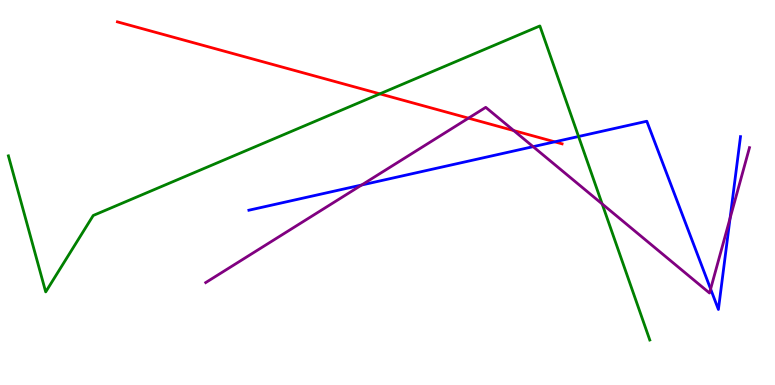[{'lines': ['blue', 'red'], 'intersections': [{'x': 7.16, 'y': 6.32}]}, {'lines': ['green', 'red'], 'intersections': [{'x': 4.9, 'y': 7.56}]}, {'lines': ['purple', 'red'], 'intersections': [{'x': 6.04, 'y': 6.93}, {'x': 6.63, 'y': 6.61}]}, {'lines': ['blue', 'green'], 'intersections': [{'x': 7.47, 'y': 6.45}]}, {'lines': ['blue', 'purple'], 'intersections': [{'x': 4.67, 'y': 5.19}, {'x': 6.88, 'y': 6.19}, {'x': 9.17, 'y': 2.49}, {'x': 9.42, 'y': 4.33}]}, {'lines': ['green', 'purple'], 'intersections': [{'x': 7.77, 'y': 4.7}]}]